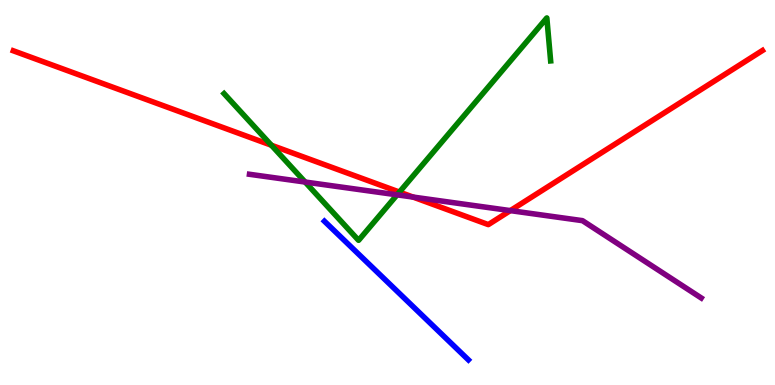[{'lines': ['blue', 'red'], 'intersections': []}, {'lines': ['green', 'red'], 'intersections': [{'x': 3.5, 'y': 6.23}, {'x': 5.15, 'y': 5.01}]}, {'lines': ['purple', 'red'], 'intersections': [{'x': 5.33, 'y': 4.88}, {'x': 6.59, 'y': 4.53}]}, {'lines': ['blue', 'green'], 'intersections': []}, {'lines': ['blue', 'purple'], 'intersections': []}, {'lines': ['green', 'purple'], 'intersections': [{'x': 3.94, 'y': 5.27}, {'x': 5.12, 'y': 4.94}]}]